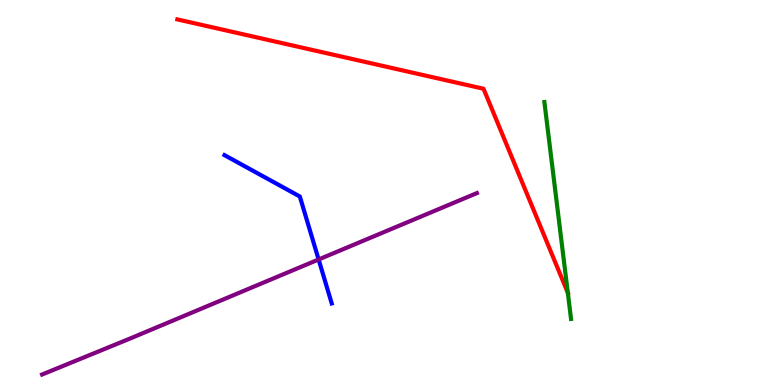[{'lines': ['blue', 'red'], 'intersections': []}, {'lines': ['green', 'red'], 'intersections': [{'x': 7.33, 'y': 2.4}]}, {'lines': ['purple', 'red'], 'intersections': []}, {'lines': ['blue', 'green'], 'intersections': []}, {'lines': ['blue', 'purple'], 'intersections': [{'x': 4.11, 'y': 3.26}]}, {'lines': ['green', 'purple'], 'intersections': []}]